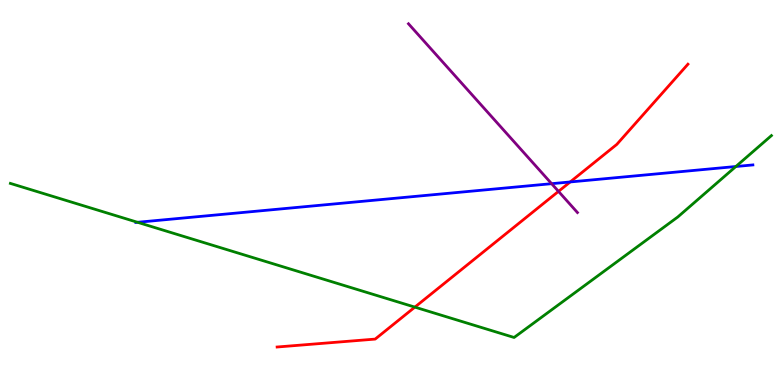[{'lines': ['blue', 'red'], 'intersections': [{'x': 7.36, 'y': 5.27}]}, {'lines': ['green', 'red'], 'intersections': [{'x': 5.35, 'y': 2.02}]}, {'lines': ['purple', 'red'], 'intersections': [{'x': 7.21, 'y': 5.03}]}, {'lines': ['blue', 'green'], 'intersections': [{'x': 1.77, 'y': 4.23}, {'x': 9.49, 'y': 5.68}]}, {'lines': ['blue', 'purple'], 'intersections': [{'x': 7.12, 'y': 5.23}]}, {'lines': ['green', 'purple'], 'intersections': []}]